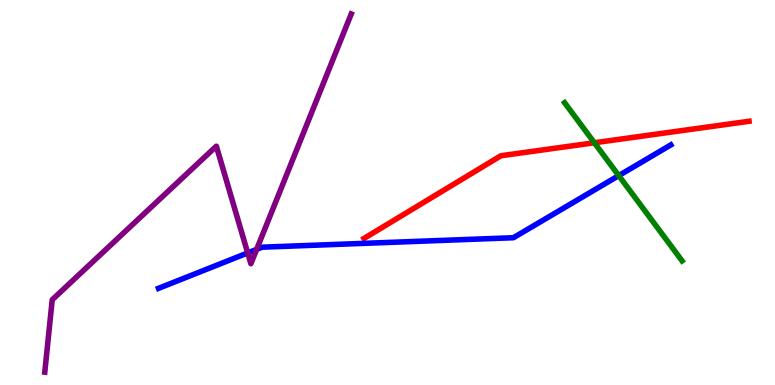[{'lines': ['blue', 'red'], 'intersections': []}, {'lines': ['green', 'red'], 'intersections': [{'x': 7.67, 'y': 6.29}]}, {'lines': ['purple', 'red'], 'intersections': []}, {'lines': ['blue', 'green'], 'intersections': [{'x': 7.98, 'y': 5.44}]}, {'lines': ['blue', 'purple'], 'intersections': [{'x': 3.2, 'y': 3.43}, {'x': 3.31, 'y': 3.52}]}, {'lines': ['green', 'purple'], 'intersections': []}]